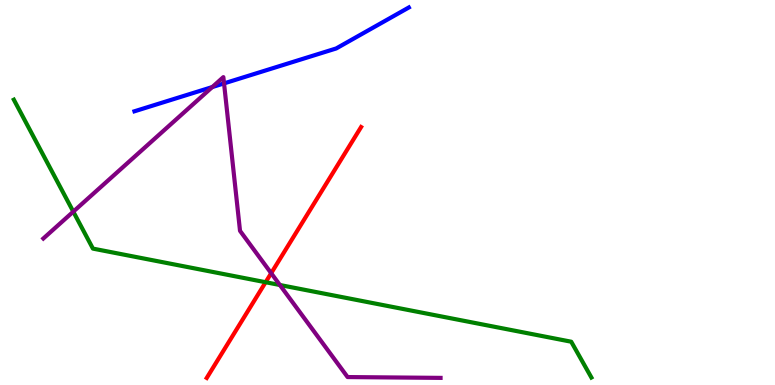[{'lines': ['blue', 'red'], 'intersections': []}, {'lines': ['green', 'red'], 'intersections': [{'x': 3.43, 'y': 2.67}]}, {'lines': ['purple', 'red'], 'intersections': [{'x': 3.5, 'y': 2.9}]}, {'lines': ['blue', 'green'], 'intersections': []}, {'lines': ['blue', 'purple'], 'intersections': [{'x': 2.74, 'y': 7.74}, {'x': 2.89, 'y': 7.83}]}, {'lines': ['green', 'purple'], 'intersections': [{'x': 0.946, 'y': 4.5}, {'x': 3.61, 'y': 2.6}]}]